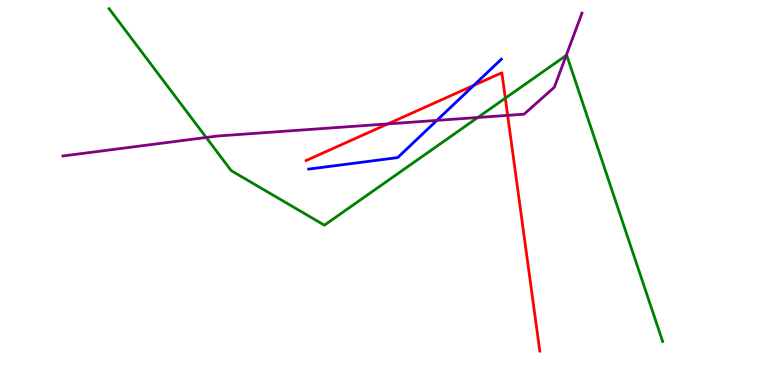[{'lines': ['blue', 'red'], 'intersections': [{'x': 6.11, 'y': 7.78}]}, {'lines': ['green', 'red'], 'intersections': [{'x': 6.52, 'y': 7.45}]}, {'lines': ['purple', 'red'], 'intersections': [{'x': 5.0, 'y': 6.78}, {'x': 6.55, 'y': 7.0}]}, {'lines': ['blue', 'green'], 'intersections': []}, {'lines': ['blue', 'purple'], 'intersections': [{'x': 5.64, 'y': 6.87}]}, {'lines': ['green', 'purple'], 'intersections': [{'x': 2.66, 'y': 6.43}, {'x': 6.17, 'y': 6.95}, {'x': 7.31, 'y': 8.56}]}]